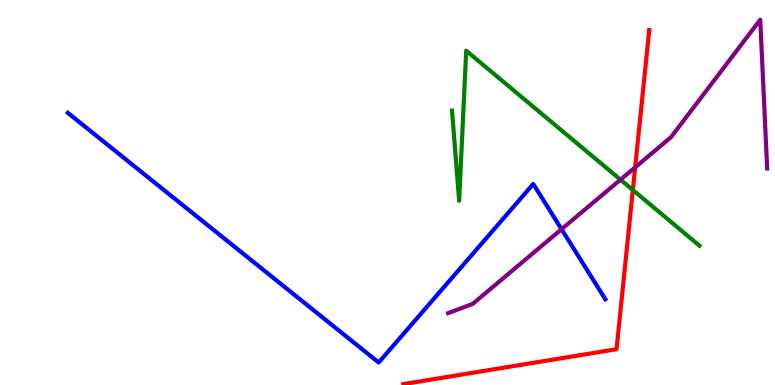[{'lines': ['blue', 'red'], 'intersections': []}, {'lines': ['green', 'red'], 'intersections': [{'x': 8.17, 'y': 5.06}]}, {'lines': ['purple', 'red'], 'intersections': [{'x': 8.2, 'y': 5.65}]}, {'lines': ['blue', 'green'], 'intersections': []}, {'lines': ['blue', 'purple'], 'intersections': [{'x': 7.25, 'y': 4.05}]}, {'lines': ['green', 'purple'], 'intersections': [{'x': 8.01, 'y': 5.33}]}]